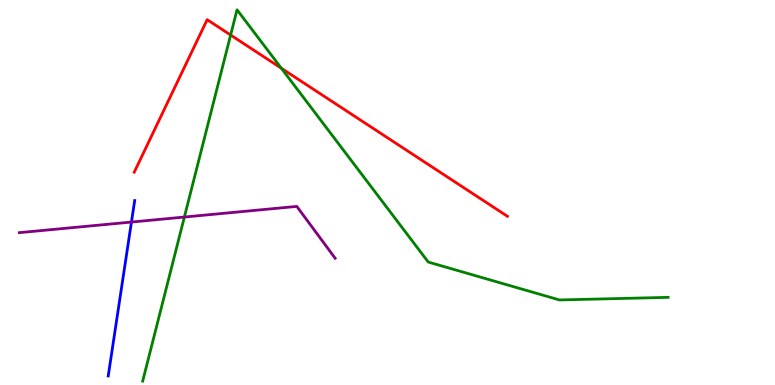[{'lines': ['blue', 'red'], 'intersections': []}, {'lines': ['green', 'red'], 'intersections': [{'x': 2.98, 'y': 9.09}, {'x': 3.63, 'y': 8.23}]}, {'lines': ['purple', 'red'], 'intersections': []}, {'lines': ['blue', 'green'], 'intersections': []}, {'lines': ['blue', 'purple'], 'intersections': [{'x': 1.7, 'y': 4.23}]}, {'lines': ['green', 'purple'], 'intersections': [{'x': 2.38, 'y': 4.36}]}]